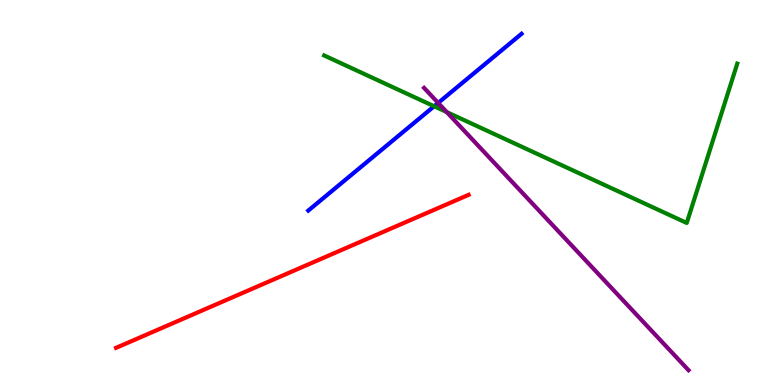[{'lines': ['blue', 'red'], 'intersections': []}, {'lines': ['green', 'red'], 'intersections': []}, {'lines': ['purple', 'red'], 'intersections': []}, {'lines': ['blue', 'green'], 'intersections': [{'x': 5.6, 'y': 7.24}]}, {'lines': ['blue', 'purple'], 'intersections': [{'x': 5.65, 'y': 7.33}]}, {'lines': ['green', 'purple'], 'intersections': [{'x': 5.76, 'y': 7.09}]}]